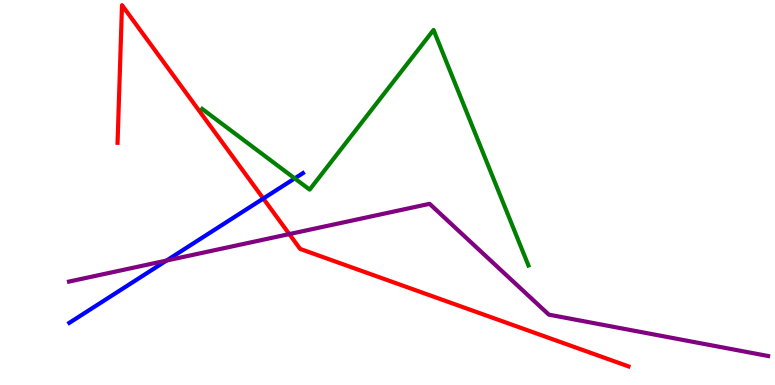[{'lines': ['blue', 'red'], 'intersections': [{'x': 3.4, 'y': 4.84}]}, {'lines': ['green', 'red'], 'intersections': []}, {'lines': ['purple', 'red'], 'intersections': [{'x': 3.73, 'y': 3.92}]}, {'lines': ['blue', 'green'], 'intersections': [{'x': 3.8, 'y': 5.37}]}, {'lines': ['blue', 'purple'], 'intersections': [{'x': 2.15, 'y': 3.23}]}, {'lines': ['green', 'purple'], 'intersections': []}]